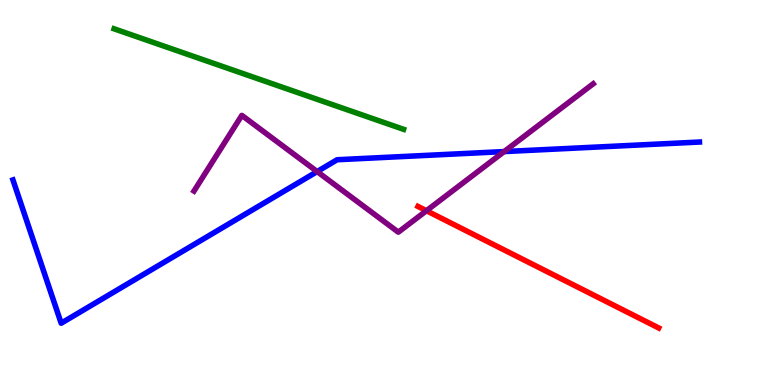[{'lines': ['blue', 'red'], 'intersections': []}, {'lines': ['green', 'red'], 'intersections': []}, {'lines': ['purple', 'red'], 'intersections': [{'x': 5.5, 'y': 4.53}]}, {'lines': ['blue', 'green'], 'intersections': []}, {'lines': ['blue', 'purple'], 'intersections': [{'x': 4.09, 'y': 5.54}, {'x': 6.51, 'y': 6.06}]}, {'lines': ['green', 'purple'], 'intersections': []}]